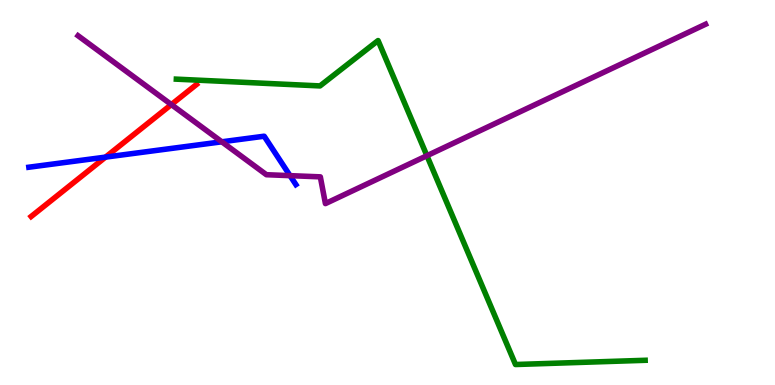[{'lines': ['blue', 'red'], 'intersections': [{'x': 1.36, 'y': 5.92}]}, {'lines': ['green', 'red'], 'intersections': []}, {'lines': ['purple', 'red'], 'intersections': [{'x': 2.21, 'y': 7.28}]}, {'lines': ['blue', 'green'], 'intersections': []}, {'lines': ['blue', 'purple'], 'intersections': [{'x': 2.86, 'y': 6.32}, {'x': 3.74, 'y': 5.44}]}, {'lines': ['green', 'purple'], 'intersections': [{'x': 5.51, 'y': 5.96}]}]